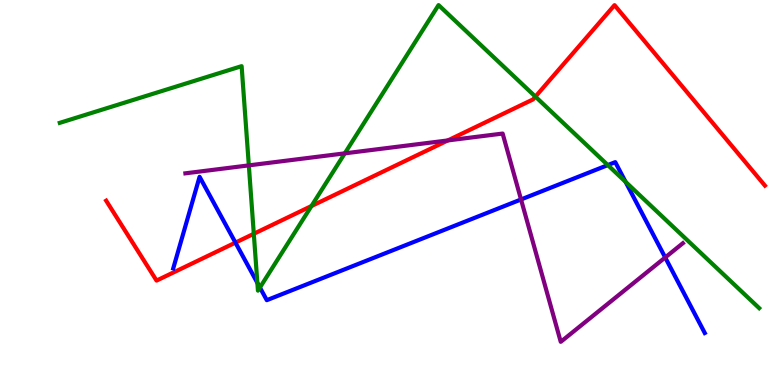[{'lines': ['blue', 'red'], 'intersections': [{'x': 3.04, 'y': 3.7}]}, {'lines': ['green', 'red'], 'intersections': [{'x': 3.27, 'y': 3.93}, {'x': 4.02, 'y': 4.65}, {'x': 6.91, 'y': 7.49}]}, {'lines': ['purple', 'red'], 'intersections': [{'x': 5.78, 'y': 6.35}]}, {'lines': ['blue', 'green'], 'intersections': [{'x': 3.32, 'y': 2.65}, {'x': 3.35, 'y': 2.53}, {'x': 7.84, 'y': 5.71}, {'x': 8.07, 'y': 5.28}]}, {'lines': ['blue', 'purple'], 'intersections': [{'x': 6.72, 'y': 4.82}, {'x': 8.58, 'y': 3.31}]}, {'lines': ['green', 'purple'], 'intersections': [{'x': 3.21, 'y': 5.7}, {'x': 4.45, 'y': 6.02}]}]